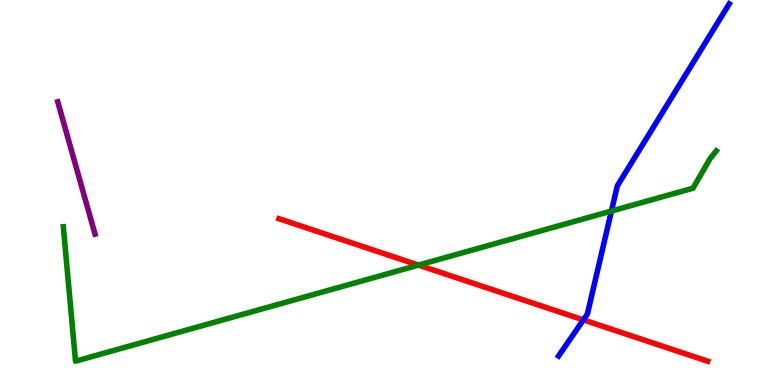[{'lines': ['blue', 'red'], 'intersections': [{'x': 7.53, 'y': 1.69}]}, {'lines': ['green', 'red'], 'intersections': [{'x': 5.4, 'y': 3.11}]}, {'lines': ['purple', 'red'], 'intersections': []}, {'lines': ['blue', 'green'], 'intersections': [{'x': 7.89, 'y': 4.52}]}, {'lines': ['blue', 'purple'], 'intersections': []}, {'lines': ['green', 'purple'], 'intersections': []}]